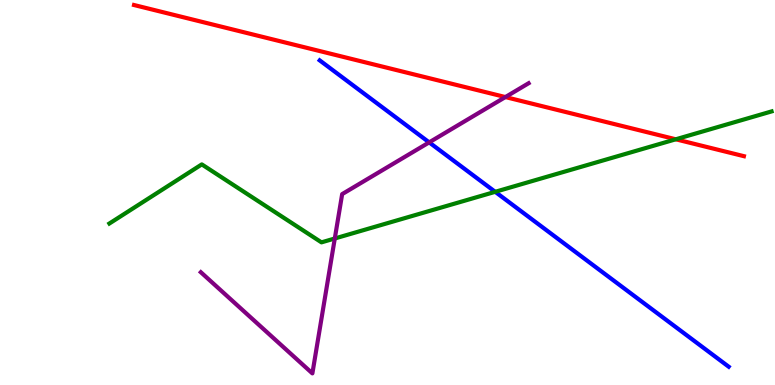[{'lines': ['blue', 'red'], 'intersections': []}, {'lines': ['green', 'red'], 'intersections': [{'x': 8.72, 'y': 6.38}]}, {'lines': ['purple', 'red'], 'intersections': [{'x': 6.52, 'y': 7.48}]}, {'lines': ['blue', 'green'], 'intersections': [{'x': 6.39, 'y': 5.02}]}, {'lines': ['blue', 'purple'], 'intersections': [{'x': 5.54, 'y': 6.3}]}, {'lines': ['green', 'purple'], 'intersections': [{'x': 4.32, 'y': 3.81}]}]